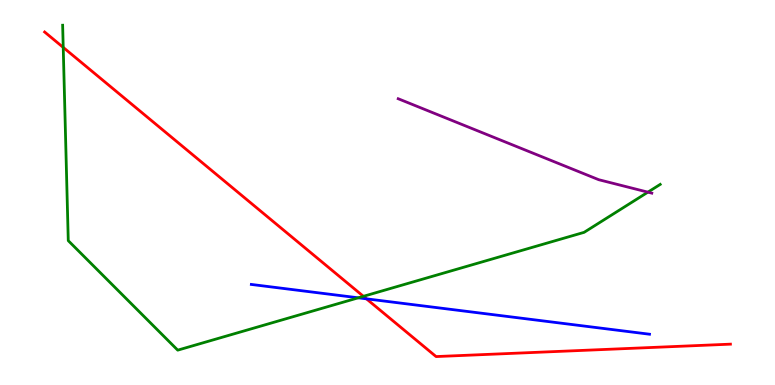[{'lines': ['blue', 'red'], 'intersections': [{'x': 4.73, 'y': 2.24}]}, {'lines': ['green', 'red'], 'intersections': [{'x': 0.816, 'y': 8.77}, {'x': 4.69, 'y': 2.3}]}, {'lines': ['purple', 'red'], 'intersections': []}, {'lines': ['blue', 'green'], 'intersections': [{'x': 4.62, 'y': 2.26}]}, {'lines': ['blue', 'purple'], 'intersections': []}, {'lines': ['green', 'purple'], 'intersections': [{'x': 8.36, 'y': 5.01}]}]